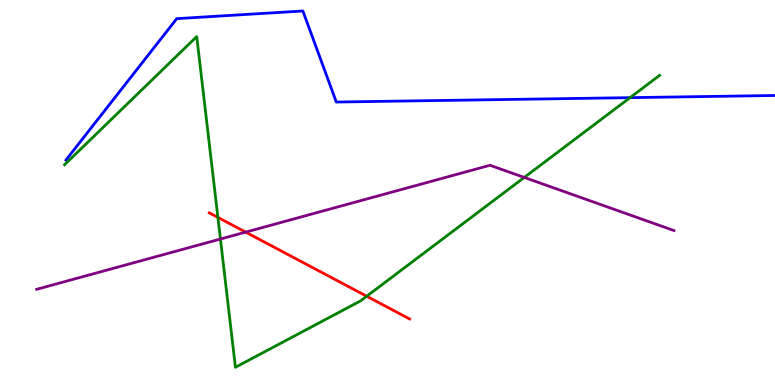[{'lines': ['blue', 'red'], 'intersections': []}, {'lines': ['green', 'red'], 'intersections': [{'x': 2.81, 'y': 4.35}, {'x': 4.73, 'y': 2.31}]}, {'lines': ['purple', 'red'], 'intersections': [{'x': 3.17, 'y': 3.97}]}, {'lines': ['blue', 'green'], 'intersections': [{'x': 8.13, 'y': 7.46}]}, {'lines': ['blue', 'purple'], 'intersections': []}, {'lines': ['green', 'purple'], 'intersections': [{'x': 2.84, 'y': 3.79}, {'x': 6.76, 'y': 5.39}]}]